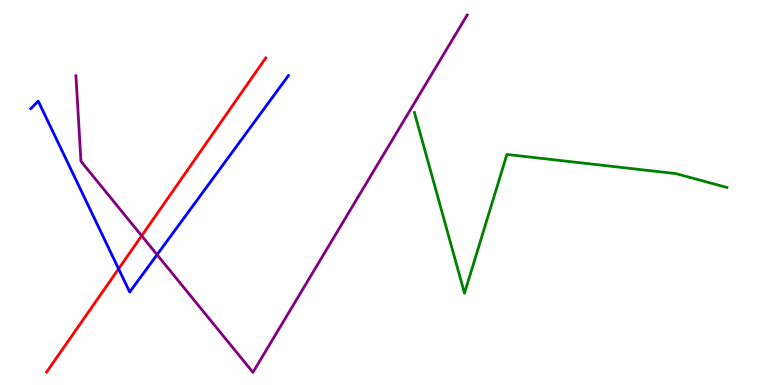[{'lines': ['blue', 'red'], 'intersections': [{'x': 1.53, 'y': 3.02}]}, {'lines': ['green', 'red'], 'intersections': []}, {'lines': ['purple', 'red'], 'intersections': [{'x': 1.83, 'y': 3.88}]}, {'lines': ['blue', 'green'], 'intersections': []}, {'lines': ['blue', 'purple'], 'intersections': [{'x': 2.03, 'y': 3.38}]}, {'lines': ['green', 'purple'], 'intersections': []}]